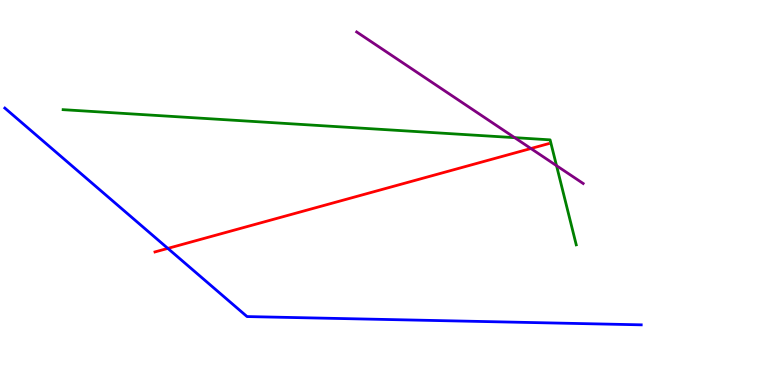[{'lines': ['blue', 'red'], 'intersections': [{'x': 2.17, 'y': 3.55}]}, {'lines': ['green', 'red'], 'intersections': []}, {'lines': ['purple', 'red'], 'intersections': [{'x': 6.85, 'y': 6.14}]}, {'lines': ['blue', 'green'], 'intersections': []}, {'lines': ['blue', 'purple'], 'intersections': []}, {'lines': ['green', 'purple'], 'intersections': [{'x': 6.64, 'y': 6.42}, {'x': 7.18, 'y': 5.7}]}]